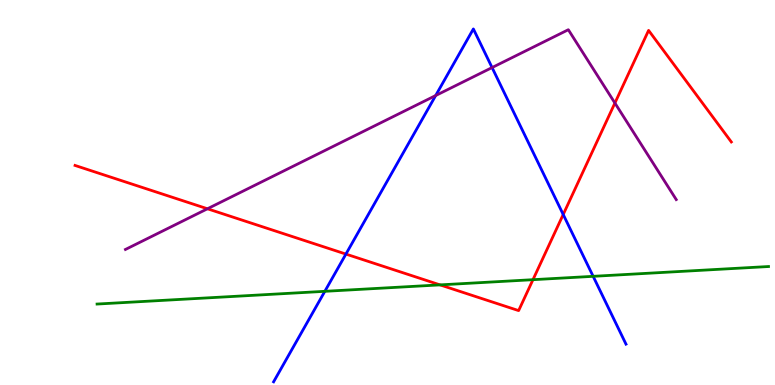[{'lines': ['blue', 'red'], 'intersections': [{'x': 4.46, 'y': 3.4}, {'x': 7.27, 'y': 4.43}]}, {'lines': ['green', 'red'], 'intersections': [{'x': 5.68, 'y': 2.6}, {'x': 6.88, 'y': 2.74}]}, {'lines': ['purple', 'red'], 'intersections': [{'x': 2.68, 'y': 4.58}, {'x': 7.93, 'y': 7.32}]}, {'lines': ['blue', 'green'], 'intersections': [{'x': 4.19, 'y': 2.43}, {'x': 7.65, 'y': 2.82}]}, {'lines': ['blue', 'purple'], 'intersections': [{'x': 5.62, 'y': 7.52}, {'x': 6.35, 'y': 8.25}]}, {'lines': ['green', 'purple'], 'intersections': []}]